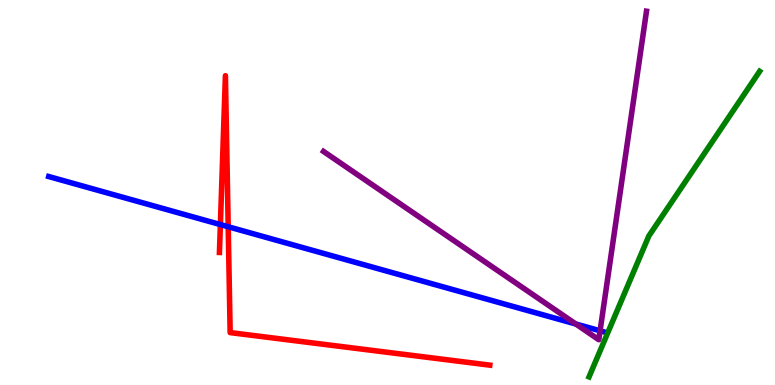[{'lines': ['blue', 'red'], 'intersections': [{'x': 2.84, 'y': 4.17}, {'x': 2.94, 'y': 4.11}]}, {'lines': ['green', 'red'], 'intersections': []}, {'lines': ['purple', 'red'], 'intersections': []}, {'lines': ['blue', 'green'], 'intersections': []}, {'lines': ['blue', 'purple'], 'intersections': [{'x': 7.43, 'y': 1.58}, {'x': 7.74, 'y': 1.41}]}, {'lines': ['green', 'purple'], 'intersections': []}]